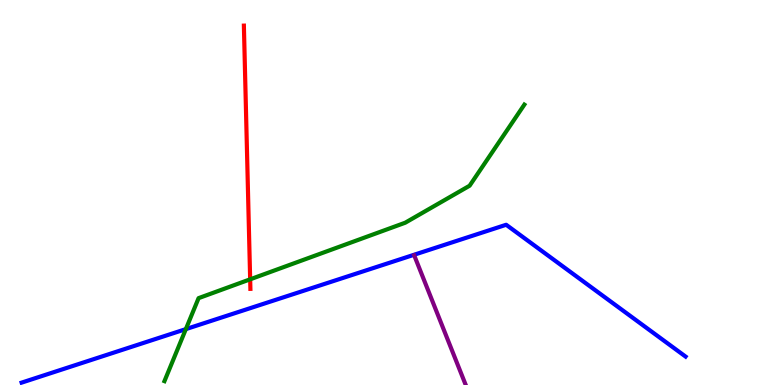[{'lines': ['blue', 'red'], 'intersections': []}, {'lines': ['green', 'red'], 'intersections': [{'x': 3.23, 'y': 2.74}]}, {'lines': ['purple', 'red'], 'intersections': []}, {'lines': ['blue', 'green'], 'intersections': [{'x': 2.4, 'y': 1.45}]}, {'lines': ['blue', 'purple'], 'intersections': []}, {'lines': ['green', 'purple'], 'intersections': []}]